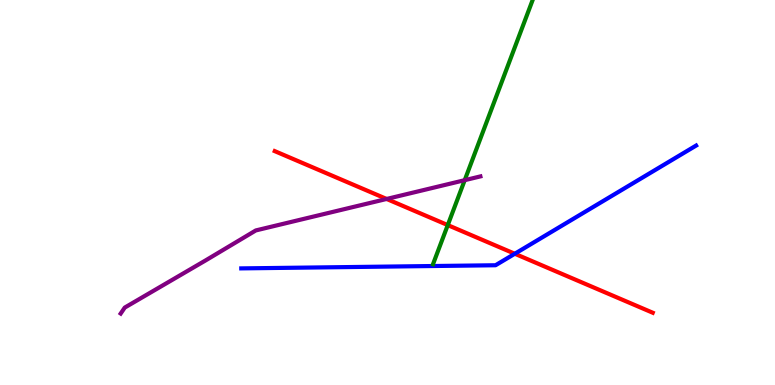[{'lines': ['blue', 'red'], 'intersections': [{'x': 6.64, 'y': 3.41}]}, {'lines': ['green', 'red'], 'intersections': [{'x': 5.78, 'y': 4.15}]}, {'lines': ['purple', 'red'], 'intersections': [{'x': 4.99, 'y': 4.83}]}, {'lines': ['blue', 'green'], 'intersections': []}, {'lines': ['blue', 'purple'], 'intersections': []}, {'lines': ['green', 'purple'], 'intersections': [{'x': 6.0, 'y': 5.32}]}]